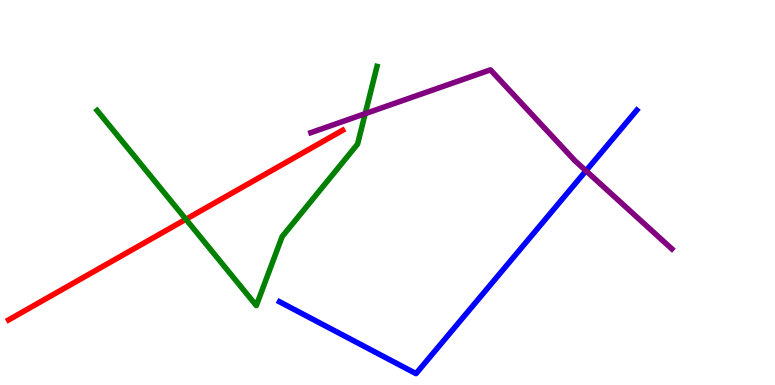[{'lines': ['blue', 'red'], 'intersections': []}, {'lines': ['green', 'red'], 'intersections': [{'x': 2.4, 'y': 4.3}]}, {'lines': ['purple', 'red'], 'intersections': []}, {'lines': ['blue', 'green'], 'intersections': []}, {'lines': ['blue', 'purple'], 'intersections': [{'x': 7.56, 'y': 5.56}]}, {'lines': ['green', 'purple'], 'intersections': [{'x': 4.71, 'y': 7.05}]}]